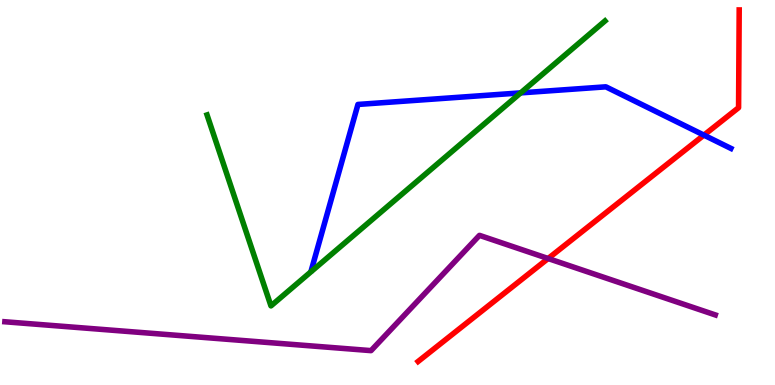[{'lines': ['blue', 'red'], 'intersections': [{'x': 9.08, 'y': 6.49}]}, {'lines': ['green', 'red'], 'intersections': []}, {'lines': ['purple', 'red'], 'intersections': [{'x': 7.07, 'y': 3.29}]}, {'lines': ['blue', 'green'], 'intersections': [{'x': 6.72, 'y': 7.59}]}, {'lines': ['blue', 'purple'], 'intersections': []}, {'lines': ['green', 'purple'], 'intersections': []}]